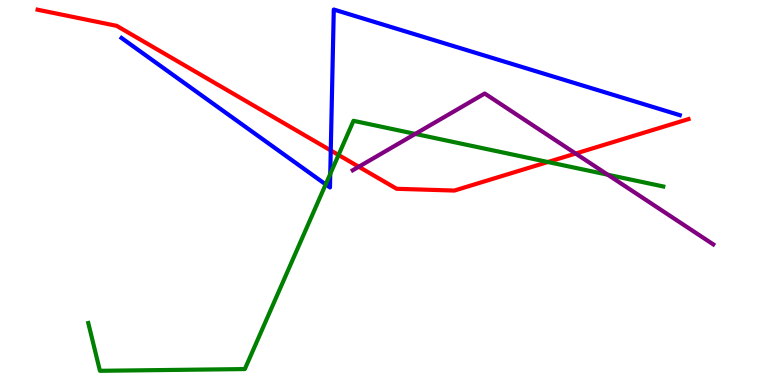[{'lines': ['blue', 'red'], 'intersections': [{'x': 4.27, 'y': 6.09}]}, {'lines': ['green', 'red'], 'intersections': [{'x': 4.37, 'y': 5.97}, {'x': 7.07, 'y': 5.79}]}, {'lines': ['purple', 'red'], 'intersections': [{'x': 4.63, 'y': 5.67}, {'x': 7.43, 'y': 6.01}]}, {'lines': ['blue', 'green'], 'intersections': [{'x': 4.2, 'y': 5.21}, {'x': 4.26, 'y': 5.48}]}, {'lines': ['blue', 'purple'], 'intersections': []}, {'lines': ['green', 'purple'], 'intersections': [{'x': 5.36, 'y': 6.52}, {'x': 7.84, 'y': 5.46}]}]